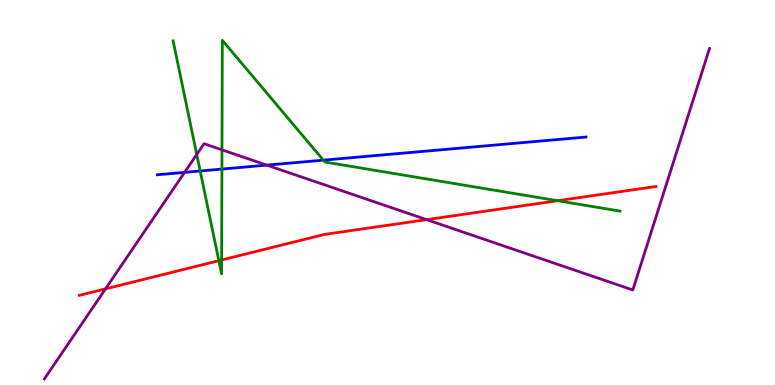[{'lines': ['blue', 'red'], 'intersections': []}, {'lines': ['green', 'red'], 'intersections': [{'x': 2.82, 'y': 3.23}, {'x': 2.86, 'y': 3.25}, {'x': 7.19, 'y': 4.79}]}, {'lines': ['purple', 'red'], 'intersections': [{'x': 1.36, 'y': 2.5}, {'x': 5.5, 'y': 4.29}]}, {'lines': ['blue', 'green'], 'intersections': [{'x': 2.58, 'y': 5.56}, {'x': 2.86, 'y': 5.61}, {'x': 4.17, 'y': 5.84}]}, {'lines': ['blue', 'purple'], 'intersections': [{'x': 2.38, 'y': 5.52}, {'x': 3.44, 'y': 5.71}]}, {'lines': ['green', 'purple'], 'intersections': [{'x': 2.54, 'y': 5.99}, {'x': 2.86, 'y': 6.11}]}]